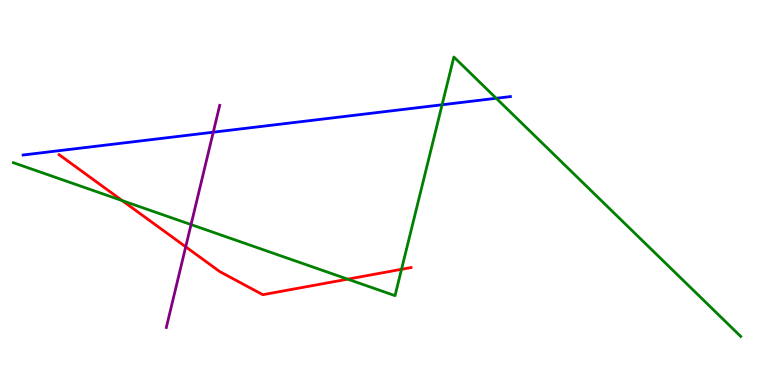[{'lines': ['blue', 'red'], 'intersections': []}, {'lines': ['green', 'red'], 'intersections': [{'x': 1.58, 'y': 4.79}, {'x': 4.49, 'y': 2.75}, {'x': 5.18, 'y': 3.01}]}, {'lines': ['purple', 'red'], 'intersections': [{'x': 2.4, 'y': 3.59}]}, {'lines': ['blue', 'green'], 'intersections': [{'x': 5.7, 'y': 7.28}, {'x': 6.4, 'y': 7.45}]}, {'lines': ['blue', 'purple'], 'intersections': [{'x': 2.75, 'y': 6.57}]}, {'lines': ['green', 'purple'], 'intersections': [{'x': 2.47, 'y': 4.17}]}]